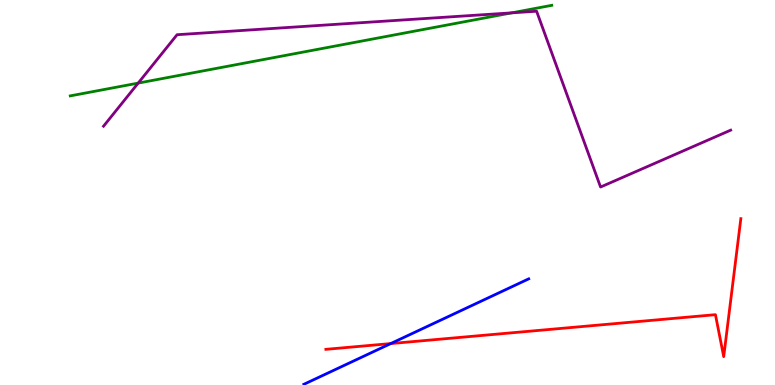[{'lines': ['blue', 'red'], 'intersections': [{'x': 5.04, 'y': 1.08}]}, {'lines': ['green', 'red'], 'intersections': []}, {'lines': ['purple', 'red'], 'intersections': []}, {'lines': ['blue', 'green'], 'intersections': []}, {'lines': ['blue', 'purple'], 'intersections': []}, {'lines': ['green', 'purple'], 'intersections': [{'x': 1.78, 'y': 7.84}, {'x': 6.6, 'y': 9.67}]}]